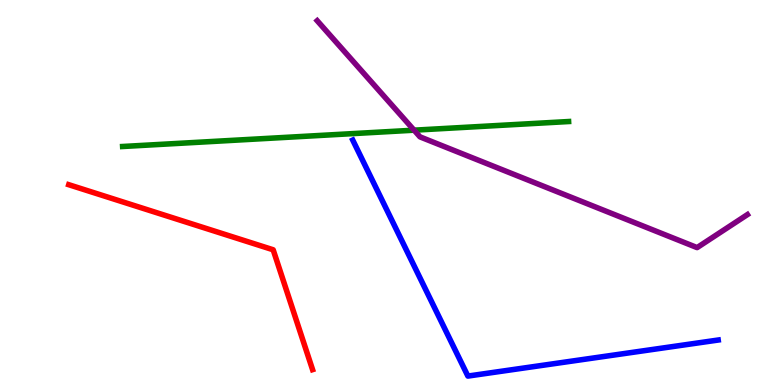[{'lines': ['blue', 'red'], 'intersections': []}, {'lines': ['green', 'red'], 'intersections': []}, {'lines': ['purple', 'red'], 'intersections': []}, {'lines': ['blue', 'green'], 'intersections': []}, {'lines': ['blue', 'purple'], 'intersections': []}, {'lines': ['green', 'purple'], 'intersections': [{'x': 5.34, 'y': 6.62}]}]